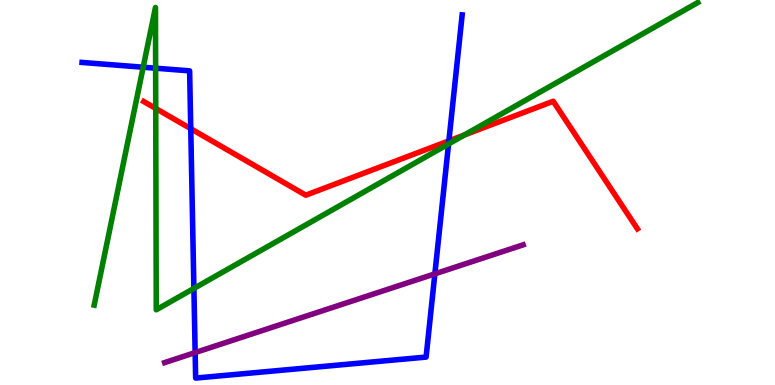[{'lines': ['blue', 'red'], 'intersections': [{'x': 2.46, 'y': 6.66}, {'x': 5.79, 'y': 6.34}]}, {'lines': ['green', 'red'], 'intersections': [{'x': 2.01, 'y': 7.18}, {'x': 5.99, 'y': 6.49}]}, {'lines': ['purple', 'red'], 'intersections': []}, {'lines': ['blue', 'green'], 'intersections': [{'x': 1.85, 'y': 8.25}, {'x': 2.01, 'y': 8.23}, {'x': 2.5, 'y': 2.51}, {'x': 5.79, 'y': 6.26}]}, {'lines': ['blue', 'purple'], 'intersections': [{'x': 2.52, 'y': 0.842}, {'x': 5.61, 'y': 2.89}]}, {'lines': ['green', 'purple'], 'intersections': []}]